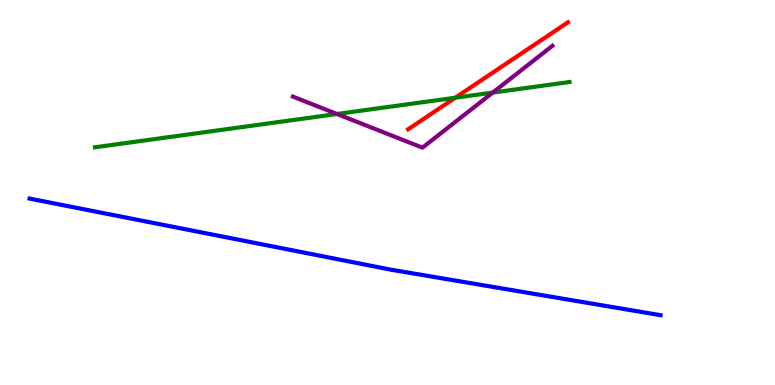[{'lines': ['blue', 'red'], 'intersections': []}, {'lines': ['green', 'red'], 'intersections': [{'x': 5.87, 'y': 7.46}]}, {'lines': ['purple', 'red'], 'intersections': []}, {'lines': ['blue', 'green'], 'intersections': []}, {'lines': ['blue', 'purple'], 'intersections': []}, {'lines': ['green', 'purple'], 'intersections': [{'x': 4.35, 'y': 7.04}, {'x': 6.36, 'y': 7.6}]}]